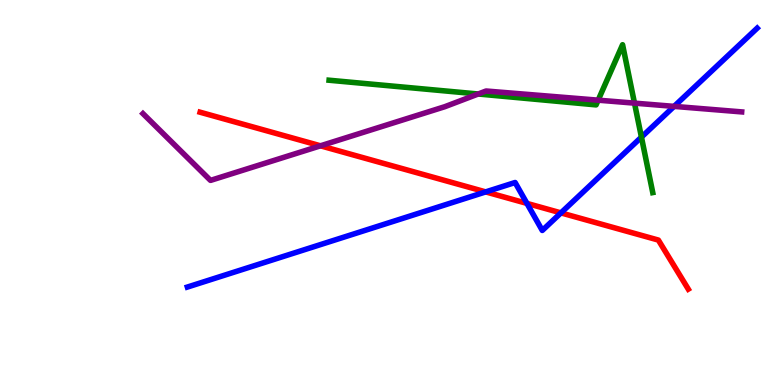[{'lines': ['blue', 'red'], 'intersections': [{'x': 6.27, 'y': 5.02}, {'x': 6.8, 'y': 4.72}, {'x': 7.24, 'y': 4.47}]}, {'lines': ['green', 'red'], 'intersections': []}, {'lines': ['purple', 'red'], 'intersections': [{'x': 4.14, 'y': 6.21}]}, {'lines': ['blue', 'green'], 'intersections': [{'x': 8.28, 'y': 6.44}]}, {'lines': ['blue', 'purple'], 'intersections': [{'x': 8.7, 'y': 7.24}]}, {'lines': ['green', 'purple'], 'intersections': [{'x': 6.17, 'y': 7.56}, {'x': 7.72, 'y': 7.4}, {'x': 8.19, 'y': 7.32}]}]